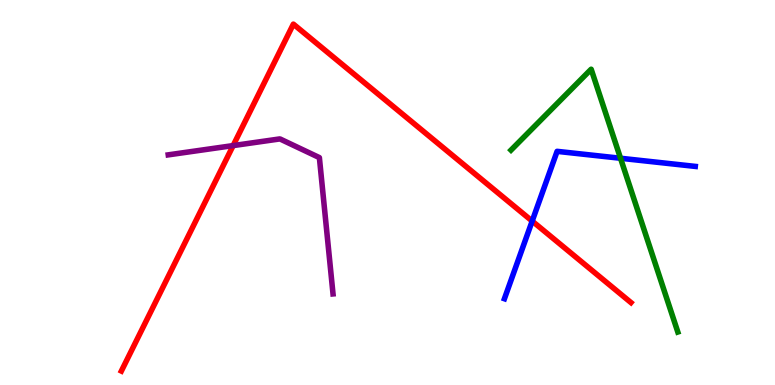[{'lines': ['blue', 'red'], 'intersections': [{'x': 6.87, 'y': 4.26}]}, {'lines': ['green', 'red'], 'intersections': []}, {'lines': ['purple', 'red'], 'intersections': [{'x': 3.01, 'y': 6.22}]}, {'lines': ['blue', 'green'], 'intersections': [{'x': 8.01, 'y': 5.89}]}, {'lines': ['blue', 'purple'], 'intersections': []}, {'lines': ['green', 'purple'], 'intersections': []}]